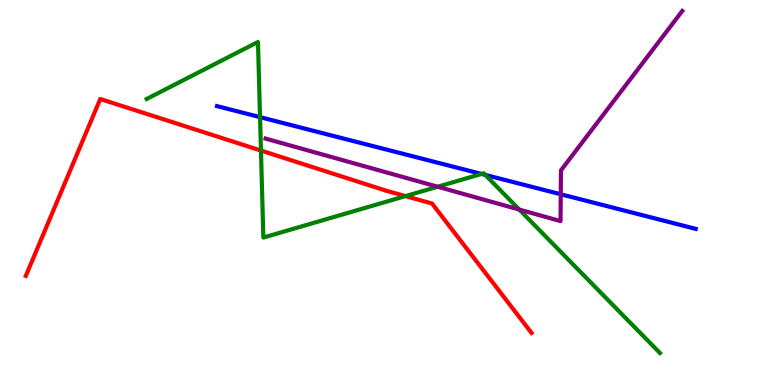[{'lines': ['blue', 'red'], 'intersections': []}, {'lines': ['green', 'red'], 'intersections': [{'x': 3.37, 'y': 6.09}, {'x': 5.23, 'y': 4.91}]}, {'lines': ['purple', 'red'], 'intersections': []}, {'lines': ['blue', 'green'], 'intersections': [{'x': 3.36, 'y': 6.96}, {'x': 6.21, 'y': 5.48}, {'x': 6.26, 'y': 5.46}]}, {'lines': ['blue', 'purple'], 'intersections': [{'x': 7.24, 'y': 4.95}]}, {'lines': ['green', 'purple'], 'intersections': [{'x': 5.65, 'y': 5.15}, {'x': 6.7, 'y': 4.56}]}]